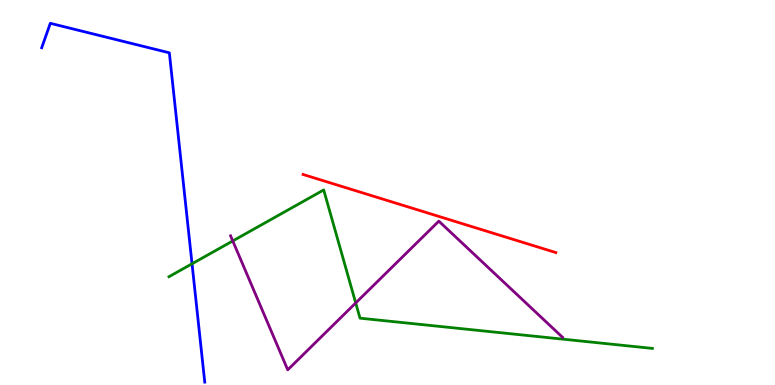[{'lines': ['blue', 'red'], 'intersections': []}, {'lines': ['green', 'red'], 'intersections': []}, {'lines': ['purple', 'red'], 'intersections': []}, {'lines': ['blue', 'green'], 'intersections': [{'x': 2.48, 'y': 3.15}]}, {'lines': ['blue', 'purple'], 'intersections': []}, {'lines': ['green', 'purple'], 'intersections': [{'x': 3.0, 'y': 3.74}, {'x': 4.59, 'y': 2.13}]}]